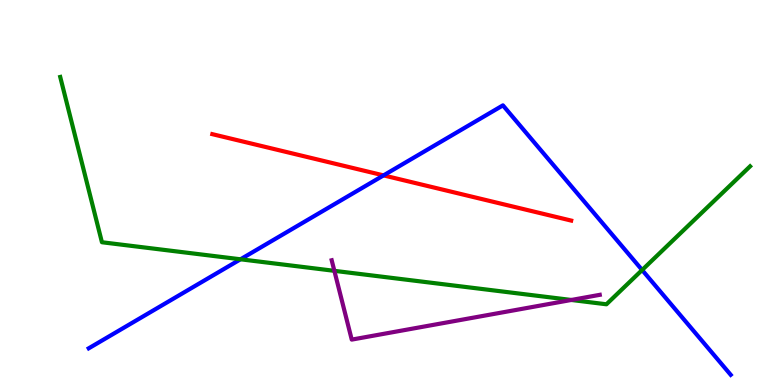[{'lines': ['blue', 'red'], 'intersections': [{'x': 4.95, 'y': 5.44}]}, {'lines': ['green', 'red'], 'intersections': []}, {'lines': ['purple', 'red'], 'intersections': []}, {'lines': ['blue', 'green'], 'intersections': [{'x': 3.1, 'y': 3.27}, {'x': 8.29, 'y': 2.99}]}, {'lines': ['blue', 'purple'], 'intersections': []}, {'lines': ['green', 'purple'], 'intersections': [{'x': 4.31, 'y': 2.97}, {'x': 7.37, 'y': 2.21}]}]